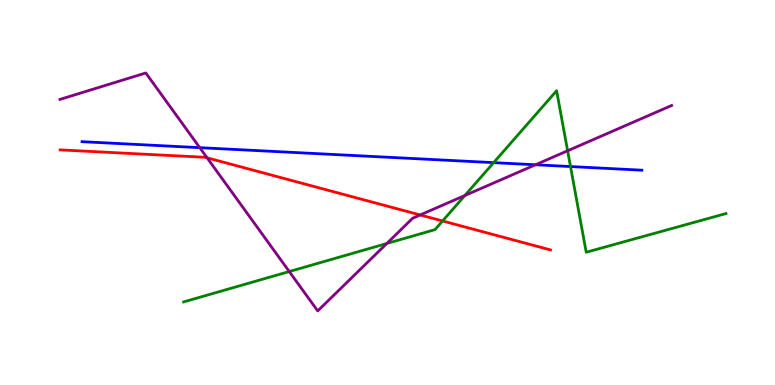[{'lines': ['blue', 'red'], 'intersections': []}, {'lines': ['green', 'red'], 'intersections': [{'x': 5.71, 'y': 4.26}]}, {'lines': ['purple', 'red'], 'intersections': [{'x': 2.67, 'y': 5.9}, {'x': 5.42, 'y': 4.42}]}, {'lines': ['blue', 'green'], 'intersections': [{'x': 6.37, 'y': 5.78}, {'x': 7.36, 'y': 5.67}]}, {'lines': ['blue', 'purple'], 'intersections': [{'x': 2.58, 'y': 6.16}, {'x': 6.91, 'y': 5.72}]}, {'lines': ['green', 'purple'], 'intersections': [{'x': 3.73, 'y': 2.95}, {'x': 4.99, 'y': 3.68}, {'x': 6.0, 'y': 4.92}, {'x': 7.32, 'y': 6.08}]}]